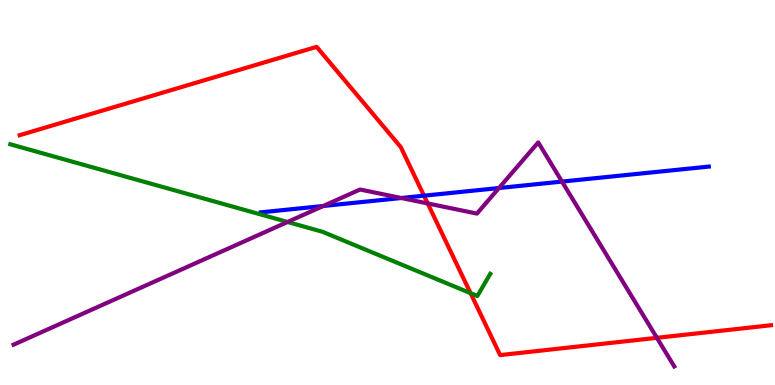[{'lines': ['blue', 'red'], 'intersections': [{'x': 5.47, 'y': 4.92}]}, {'lines': ['green', 'red'], 'intersections': [{'x': 6.07, 'y': 2.38}]}, {'lines': ['purple', 'red'], 'intersections': [{'x': 5.52, 'y': 4.72}, {'x': 8.48, 'y': 1.23}]}, {'lines': ['blue', 'green'], 'intersections': []}, {'lines': ['blue', 'purple'], 'intersections': [{'x': 4.17, 'y': 4.65}, {'x': 5.18, 'y': 4.86}, {'x': 6.44, 'y': 5.12}, {'x': 7.25, 'y': 5.28}]}, {'lines': ['green', 'purple'], 'intersections': [{'x': 3.71, 'y': 4.23}]}]